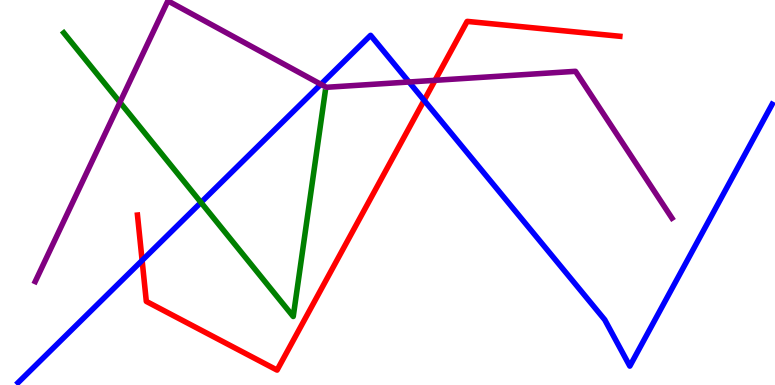[{'lines': ['blue', 'red'], 'intersections': [{'x': 1.83, 'y': 3.24}, {'x': 5.47, 'y': 7.39}]}, {'lines': ['green', 'red'], 'intersections': []}, {'lines': ['purple', 'red'], 'intersections': [{'x': 5.61, 'y': 7.91}]}, {'lines': ['blue', 'green'], 'intersections': [{'x': 2.59, 'y': 4.74}]}, {'lines': ['blue', 'purple'], 'intersections': [{'x': 4.14, 'y': 7.81}, {'x': 5.28, 'y': 7.87}]}, {'lines': ['green', 'purple'], 'intersections': [{'x': 1.55, 'y': 7.34}]}]